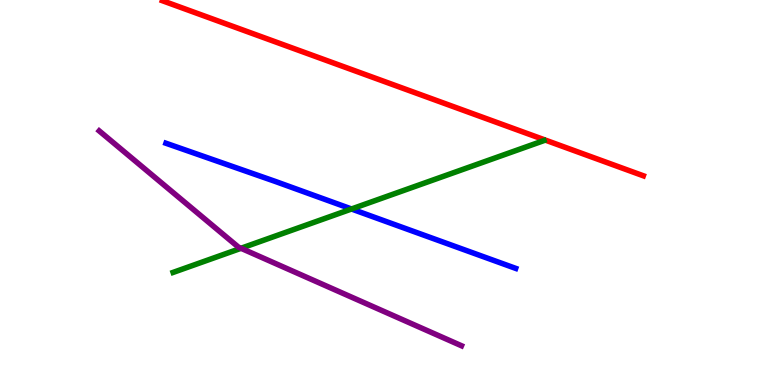[{'lines': ['blue', 'red'], 'intersections': []}, {'lines': ['green', 'red'], 'intersections': []}, {'lines': ['purple', 'red'], 'intersections': []}, {'lines': ['blue', 'green'], 'intersections': [{'x': 4.54, 'y': 4.57}]}, {'lines': ['blue', 'purple'], 'intersections': []}, {'lines': ['green', 'purple'], 'intersections': [{'x': 3.11, 'y': 3.55}]}]